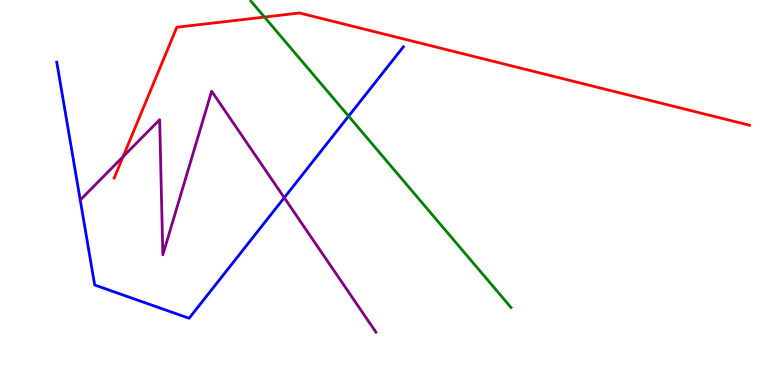[{'lines': ['blue', 'red'], 'intersections': []}, {'lines': ['green', 'red'], 'intersections': [{'x': 3.41, 'y': 9.56}]}, {'lines': ['purple', 'red'], 'intersections': [{'x': 1.59, 'y': 5.93}]}, {'lines': ['blue', 'green'], 'intersections': [{'x': 4.5, 'y': 6.98}]}, {'lines': ['blue', 'purple'], 'intersections': [{'x': 1.04, 'y': 4.8}, {'x': 3.67, 'y': 4.86}]}, {'lines': ['green', 'purple'], 'intersections': []}]